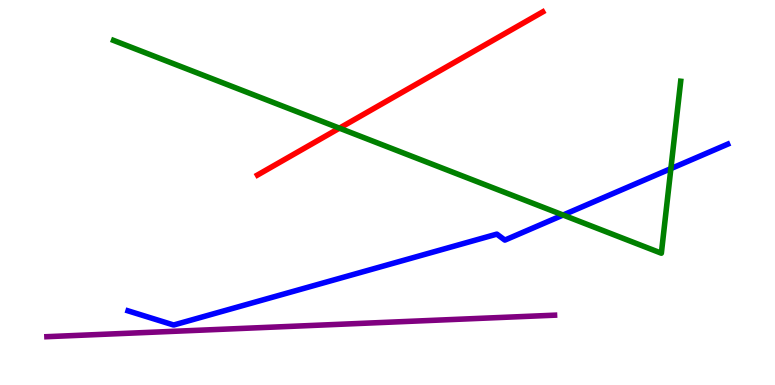[{'lines': ['blue', 'red'], 'intersections': []}, {'lines': ['green', 'red'], 'intersections': [{'x': 4.38, 'y': 6.67}]}, {'lines': ['purple', 'red'], 'intersections': []}, {'lines': ['blue', 'green'], 'intersections': [{'x': 7.27, 'y': 4.41}, {'x': 8.66, 'y': 5.62}]}, {'lines': ['blue', 'purple'], 'intersections': []}, {'lines': ['green', 'purple'], 'intersections': []}]